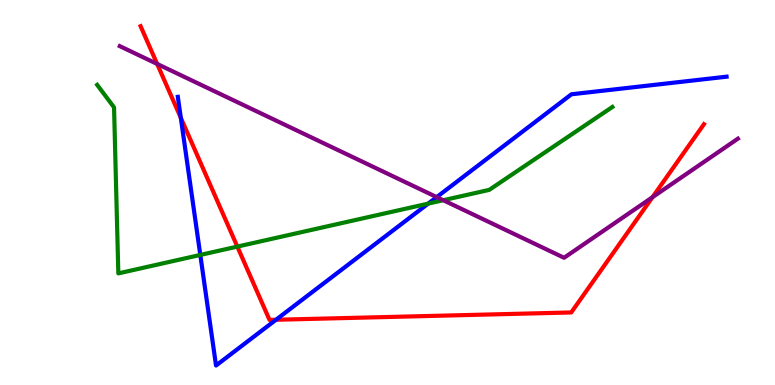[{'lines': ['blue', 'red'], 'intersections': [{'x': 2.33, 'y': 6.94}, {'x': 3.56, 'y': 1.69}]}, {'lines': ['green', 'red'], 'intersections': [{'x': 3.06, 'y': 3.59}]}, {'lines': ['purple', 'red'], 'intersections': [{'x': 2.03, 'y': 8.34}, {'x': 8.42, 'y': 4.88}]}, {'lines': ['blue', 'green'], 'intersections': [{'x': 2.58, 'y': 3.38}, {'x': 5.52, 'y': 4.71}]}, {'lines': ['blue', 'purple'], 'intersections': [{'x': 5.63, 'y': 4.88}]}, {'lines': ['green', 'purple'], 'intersections': [{'x': 5.72, 'y': 4.8}]}]